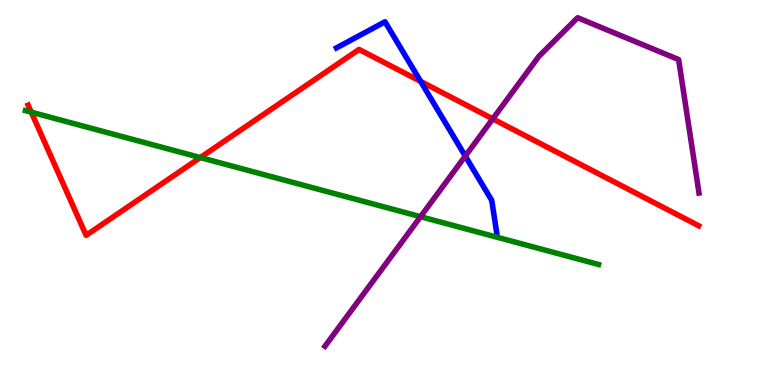[{'lines': ['blue', 'red'], 'intersections': [{'x': 5.43, 'y': 7.89}]}, {'lines': ['green', 'red'], 'intersections': [{'x': 0.403, 'y': 7.09}, {'x': 2.58, 'y': 5.91}]}, {'lines': ['purple', 'red'], 'intersections': [{'x': 6.36, 'y': 6.91}]}, {'lines': ['blue', 'green'], 'intersections': []}, {'lines': ['blue', 'purple'], 'intersections': [{'x': 6.0, 'y': 5.95}]}, {'lines': ['green', 'purple'], 'intersections': [{'x': 5.43, 'y': 4.37}]}]